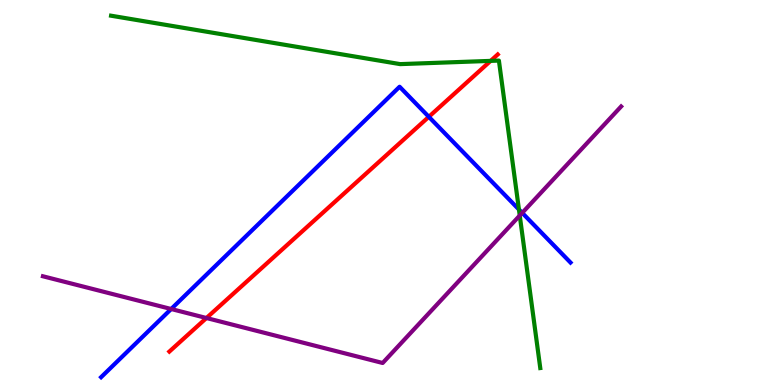[{'lines': ['blue', 'red'], 'intersections': [{'x': 5.53, 'y': 6.97}]}, {'lines': ['green', 'red'], 'intersections': [{'x': 6.33, 'y': 8.42}]}, {'lines': ['purple', 'red'], 'intersections': [{'x': 2.66, 'y': 1.74}]}, {'lines': ['blue', 'green'], 'intersections': [{'x': 6.7, 'y': 4.56}]}, {'lines': ['blue', 'purple'], 'intersections': [{'x': 2.21, 'y': 1.97}, {'x': 6.74, 'y': 4.47}]}, {'lines': ['green', 'purple'], 'intersections': [{'x': 6.71, 'y': 4.4}]}]